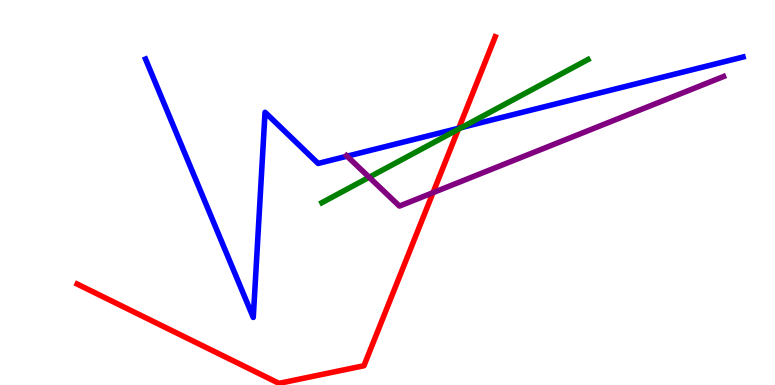[{'lines': ['blue', 'red'], 'intersections': [{'x': 5.92, 'y': 6.67}]}, {'lines': ['green', 'red'], 'intersections': [{'x': 5.91, 'y': 6.64}]}, {'lines': ['purple', 'red'], 'intersections': [{'x': 5.59, 'y': 5.0}]}, {'lines': ['blue', 'green'], 'intersections': [{'x': 5.96, 'y': 6.69}]}, {'lines': ['blue', 'purple'], 'intersections': [{'x': 4.48, 'y': 5.94}]}, {'lines': ['green', 'purple'], 'intersections': [{'x': 4.76, 'y': 5.4}]}]